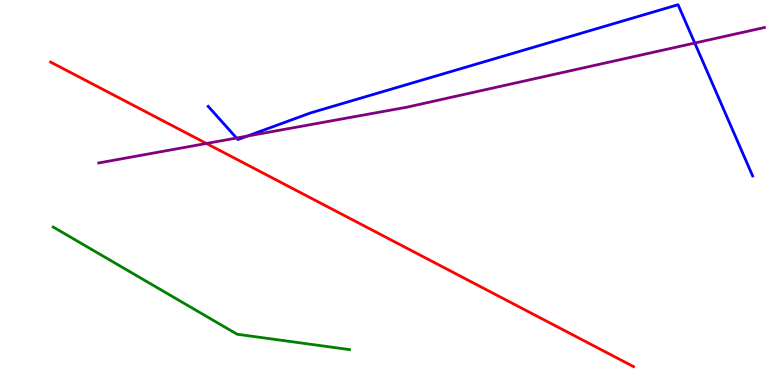[{'lines': ['blue', 'red'], 'intersections': []}, {'lines': ['green', 'red'], 'intersections': []}, {'lines': ['purple', 'red'], 'intersections': [{'x': 2.66, 'y': 6.27}]}, {'lines': ['blue', 'green'], 'intersections': []}, {'lines': ['blue', 'purple'], 'intersections': [{'x': 3.05, 'y': 6.42}, {'x': 3.19, 'y': 6.47}, {'x': 8.96, 'y': 8.88}]}, {'lines': ['green', 'purple'], 'intersections': []}]